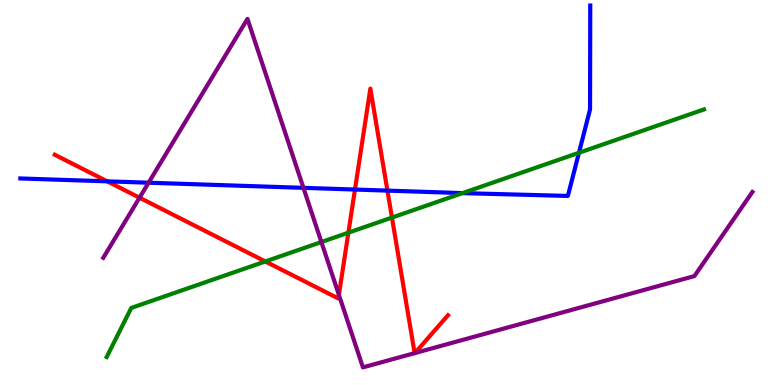[{'lines': ['blue', 'red'], 'intersections': [{'x': 1.38, 'y': 5.29}, {'x': 4.58, 'y': 5.08}, {'x': 5.0, 'y': 5.05}]}, {'lines': ['green', 'red'], 'intersections': [{'x': 3.42, 'y': 3.21}, {'x': 4.5, 'y': 3.96}, {'x': 5.06, 'y': 4.35}]}, {'lines': ['purple', 'red'], 'intersections': [{'x': 1.8, 'y': 4.86}, {'x': 4.37, 'y': 2.34}, {'x': 5.35, 'y': 0.828}, {'x': 5.35, 'y': 0.83}]}, {'lines': ['blue', 'green'], 'intersections': [{'x': 5.97, 'y': 4.98}, {'x': 7.47, 'y': 6.03}]}, {'lines': ['blue', 'purple'], 'intersections': [{'x': 1.92, 'y': 5.25}, {'x': 3.92, 'y': 5.12}]}, {'lines': ['green', 'purple'], 'intersections': [{'x': 4.15, 'y': 3.71}]}]